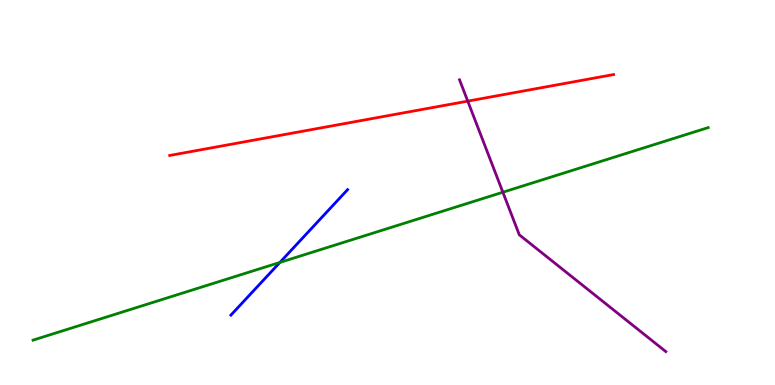[{'lines': ['blue', 'red'], 'intersections': []}, {'lines': ['green', 'red'], 'intersections': []}, {'lines': ['purple', 'red'], 'intersections': [{'x': 6.04, 'y': 7.37}]}, {'lines': ['blue', 'green'], 'intersections': [{'x': 3.61, 'y': 3.18}]}, {'lines': ['blue', 'purple'], 'intersections': []}, {'lines': ['green', 'purple'], 'intersections': [{'x': 6.49, 'y': 5.01}]}]